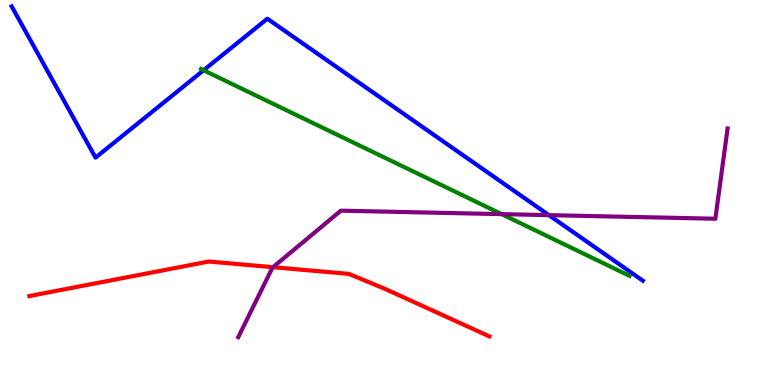[{'lines': ['blue', 'red'], 'intersections': []}, {'lines': ['green', 'red'], 'intersections': []}, {'lines': ['purple', 'red'], 'intersections': [{'x': 3.52, 'y': 3.06}]}, {'lines': ['blue', 'green'], 'intersections': [{'x': 2.63, 'y': 8.18}]}, {'lines': ['blue', 'purple'], 'intersections': [{'x': 7.08, 'y': 4.41}]}, {'lines': ['green', 'purple'], 'intersections': [{'x': 6.47, 'y': 4.44}]}]